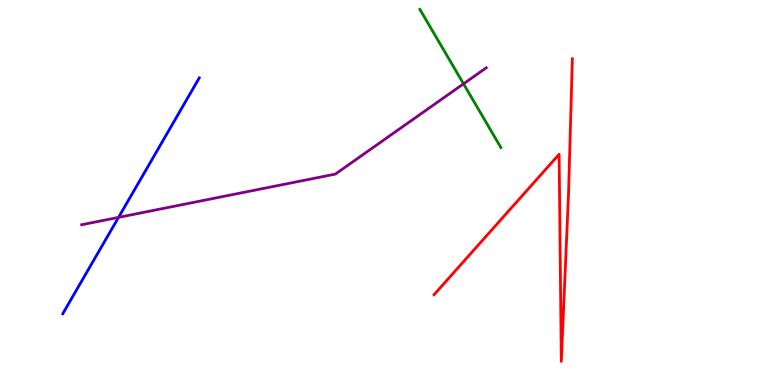[{'lines': ['blue', 'red'], 'intersections': []}, {'lines': ['green', 'red'], 'intersections': []}, {'lines': ['purple', 'red'], 'intersections': []}, {'lines': ['blue', 'green'], 'intersections': []}, {'lines': ['blue', 'purple'], 'intersections': [{'x': 1.53, 'y': 4.35}]}, {'lines': ['green', 'purple'], 'intersections': [{'x': 5.98, 'y': 7.82}]}]